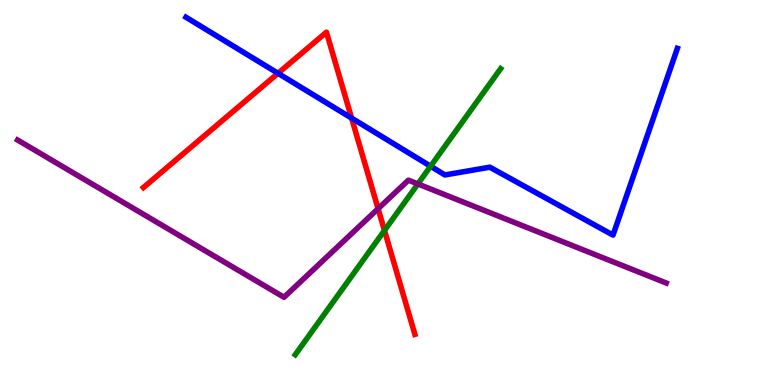[{'lines': ['blue', 'red'], 'intersections': [{'x': 3.59, 'y': 8.1}, {'x': 4.54, 'y': 6.93}]}, {'lines': ['green', 'red'], 'intersections': [{'x': 4.96, 'y': 4.01}]}, {'lines': ['purple', 'red'], 'intersections': [{'x': 4.88, 'y': 4.58}]}, {'lines': ['blue', 'green'], 'intersections': [{'x': 5.56, 'y': 5.68}]}, {'lines': ['blue', 'purple'], 'intersections': []}, {'lines': ['green', 'purple'], 'intersections': [{'x': 5.39, 'y': 5.22}]}]